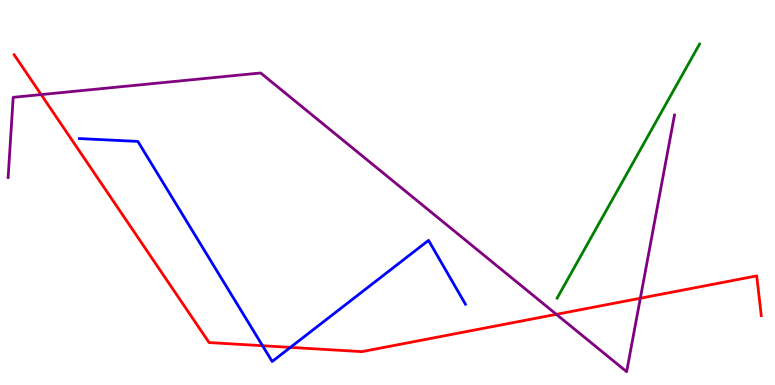[{'lines': ['blue', 'red'], 'intersections': [{'x': 3.39, 'y': 1.02}, {'x': 3.75, 'y': 0.977}]}, {'lines': ['green', 'red'], 'intersections': []}, {'lines': ['purple', 'red'], 'intersections': [{'x': 0.531, 'y': 7.54}, {'x': 7.18, 'y': 1.84}, {'x': 8.26, 'y': 2.25}]}, {'lines': ['blue', 'green'], 'intersections': []}, {'lines': ['blue', 'purple'], 'intersections': []}, {'lines': ['green', 'purple'], 'intersections': []}]